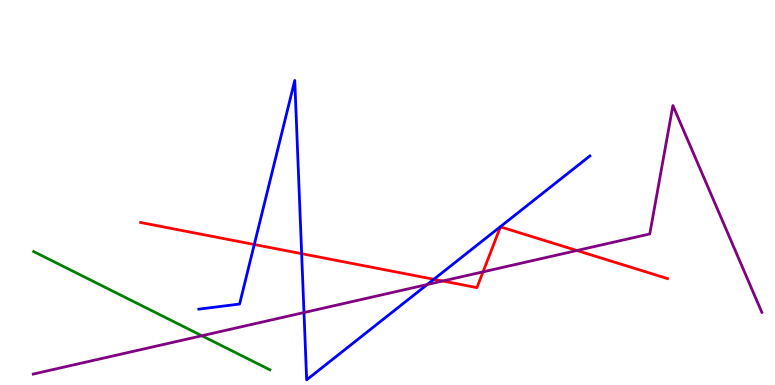[{'lines': ['blue', 'red'], 'intersections': [{'x': 3.28, 'y': 3.65}, {'x': 3.89, 'y': 3.41}, {'x': 5.6, 'y': 2.75}]}, {'lines': ['green', 'red'], 'intersections': []}, {'lines': ['purple', 'red'], 'intersections': [{'x': 5.71, 'y': 2.7}, {'x': 6.23, 'y': 2.94}, {'x': 7.44, 'y': 3.49}]}, {'lines': ['blue', 'green'], 'intersections': []}, {'lines': ['blue', 'purple'], 'intersections': [{'x': 3.92, 'y': 1.88}, {'x': 5.51, 'y': 2.61}]}, {'lines': ['green', 'purple'], 'intersections': [{'x': 2.6, 'y': 1.28}]}]